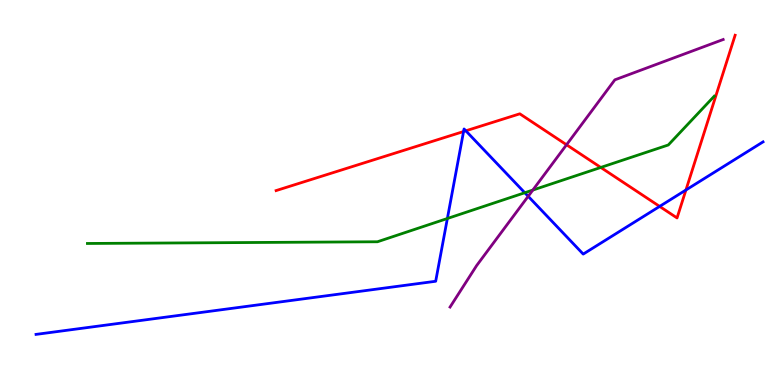[{'lines': ['blue', 'red'], 'intersections': [{'x': 5.98, 'y': 6.58}, {'x': 6.01, 'y': 6.6}, {'x': 8.51, 'y': 4.64}, {'x': 8.85, 'y': 5.07}]}, {'lines': ['green', 'red'], 'intersections': [{'x': 7.75, 'y': 5.65}]}, {'lines': ['purple', 'red'], 'intersections': [{'x': 7.31, 'y': 6.24}]}, {'lines': ['blue', 'green'], 'intersections': [{'x': 5.77, 'y': 4.32}, {'x': 6.77, 'y': 4.99}]}, {'lines': ['blue', 'purple'], 'intersections': [{'x': 6.82, 'y': 4.9}]}, {'lines': ['green', 'purple'], 'intersections': [{'x': 6.88, 'y': 5.06}]}]